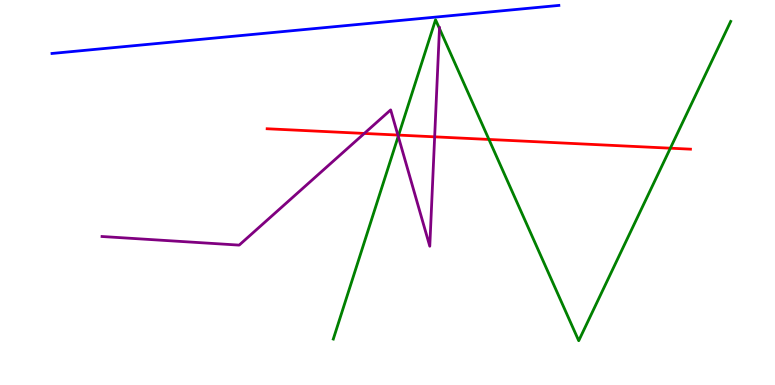[{'lines': ['blue', 'red'], 'intersections': []}, {'lines': ['green', 'red'], 'intersections': [{'x': 5.14, 'y': 6.49}, {'x': 6.31, 'y': 6.38}, {'x': 8.65, 'y': 6.15}]}, {'lines': ['purple', 'red'], 'intersections': [{'x': 4.7, 'y': 6.53}, {'x': 5.13, 'y': 6.49}, {'x': 5.61, 'y': 6.45}]}, {'lines': ['blue', 'green'], 'intersections': []}, {'lines': ['blue', 'purple'], 'intersections': []}, {'lines': ['green', 'purple'], 'intersections': [{'x': 5.14, 'y': 6.46}, {'x': 5.67, 'y': 9.26}]}]